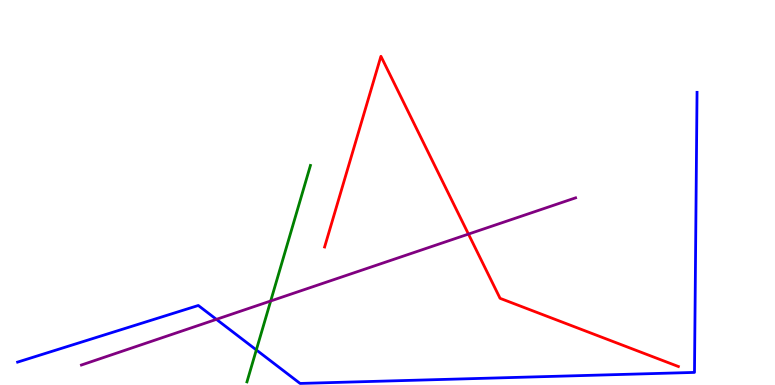[{'lines': ['blue', 'red'], 'intersections': []}, {'lines': ['green', 'red'], 'intersections': []}, {'lines': ['purple', 'red'], 'intersections': [{'x': 6.04, 'y': 3.92}]}, {'lines': ['blue', 'green'], 'intersections': [{'x': 3.31, 'y': 0.911}]}, {'lines': ['blue', 'purple'], 'intersections': [{'x': 2.79, 'y': 1.71}]}, {'lines': ['green', 'purple'], 'intersections': [{'x': 3.49, 'y': 2.18}]}]